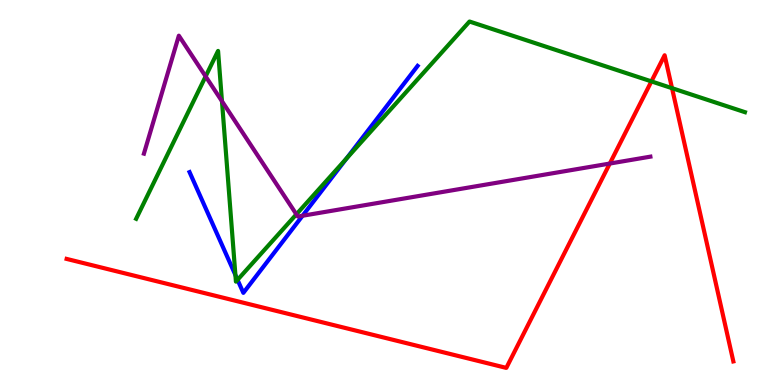[{'lines': ['blue', 'red'], 'intersections': []}, {'lines': ['green', 'red'], 'intersections': [{'x': 8.41, 'y': 7.89}, {'x': 8.67, 'y': 7.71}]}, {'lines': ['purple', 'red'], 'intersections': [{'x': 7.87, 'y': 5.75}]}, {'lines': ['blue', 'green'], 'intersections': [{'x': 3.04, 'y': 2.86}, {'x': 3.07, 'y': 2.73}, {'x': 4.47, 'y': 5.88}]}, {'lines': ['blue', 'purple'], 'intersections': [{'x': 3.9, 'y': 4.4}]}, {'lines': ['green', 'purple'], 'intersections': [{'x': 2.65, 'y': 8.02}, {'x': 2.86, 'y': 7.37}, {'x': 3.82, 'y': 4.43}]}]